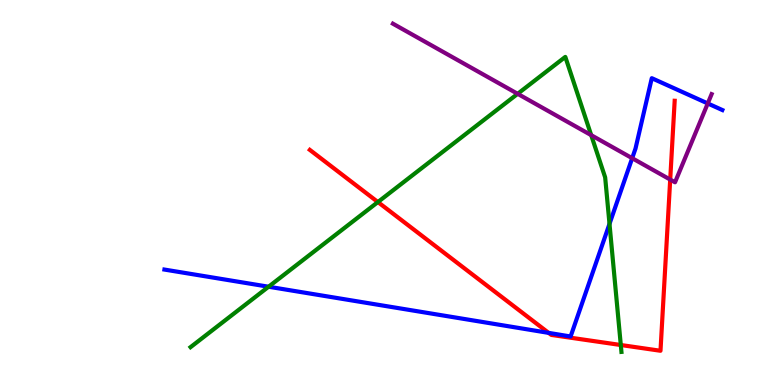[{'lines': ['blue', 'red'], 'intersections': [{'x': 7.08, 'y': 1.35}]}, {'lines': ['green', 'red'], 'intersections': [{'x': 4.88, 'y': 4.75}, {'x': 8.01, 'y': 1.04}]}, {'lines': ['purple', 'red'], 'intersections': [{'x': 8.65, 'y': 5.34}]}, {'lines': ['blue', 'green'], 'intersections': [{'x': 3.47, 'y': 2.55}, {'x': 7.86, 'y': 4.19}]}, {'lines': ['blue', 'purple'], 'intersections': [{'x': 8.16, 'y': 5.89}, {'x': 9.13, 'y': 7.31}]}, {'lines': ['green', 'purple'], 'intersections': [{'x': 6.68, 'y': 7.56}, {'x': 7.63, 'y': 6.49}]}]